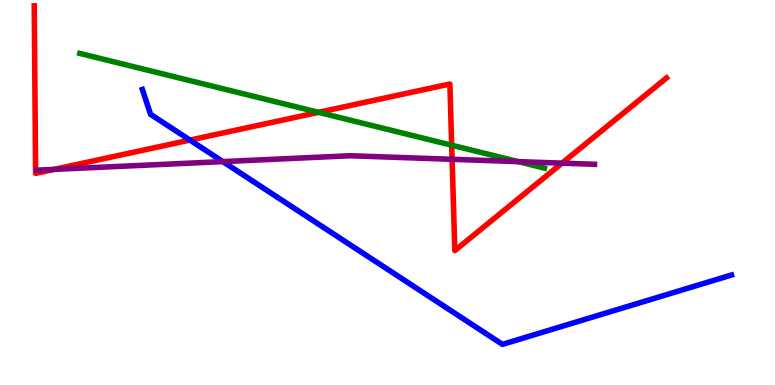[{'lines': ['blue', 'red'], 'intersections': [{'x': 2.45, 'y': 6.36}]}, {'lines': ['green', 'red'], 'intersections': [{'x': 4.11, 'y': 7.08}, {'x': 5.83, 'y': 6.23}]}, {'lines': ['purple', 'red'], 'intersections': [{'x': 0.698, 'y': 5.6}, {'x': 5.83, 'y': 5.86}, {'x': 7.25, 'y': 5.76}]}, {'lines': ['blue', 'green'], 'intersections': []}, {'lines': ['blue', 'purple'], 'intersections': [{'x': 2.88, 'y': 5.8}]}, {'lines': ['green', 'purple'], 'intersections': [{'x': 6.69, 'y': 5.8}]}]